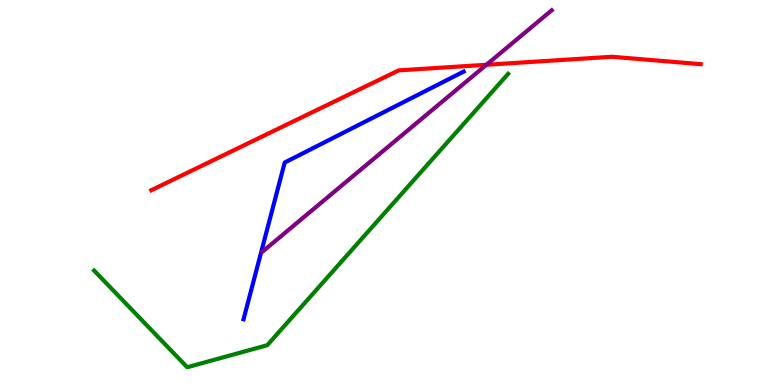[{'lines': ['blue', 'red'], 'intersections': []}, {'lines': ['green', 'red'], 'intersections': []}, {'lines': ['purple', 'red'], 'intersections': [{'x': 6.28, 'y': 8.32}]}, {'lines': ['blue', 'green'], 'intersections': []}, {'lines': ['blue', 'purple'], 'intersections': []}, {'lines': ['green', 'purple'], 'intersections': []}]